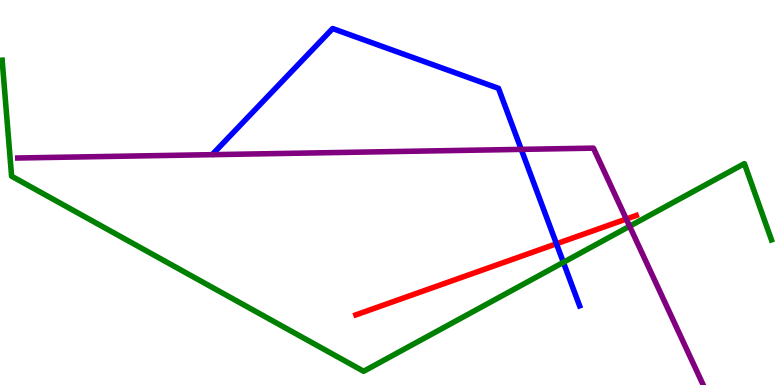[{'lines': ['blue', 'red'], 'intersections': [{'x': 7.18, 'y': 3.67}]}, {'lines': ['green', 'red'], 'intersections': []}, {'lines': ['purple', 'red'], 'intersections': [{'x': 8.08, 'y': 4.31}]}, {'lines': ['blue', 'green'], 'intersections': [{'x': 7.27, 'y': 3.19}]}, {'lines': ['blue', 'purple'], 'intersections': [{'x': 6.73, 'y': 6.12}]}, {'lines': ['green', 'purple'], 'intersections': [{'x': 8.12, 'y': 4.12}]}]